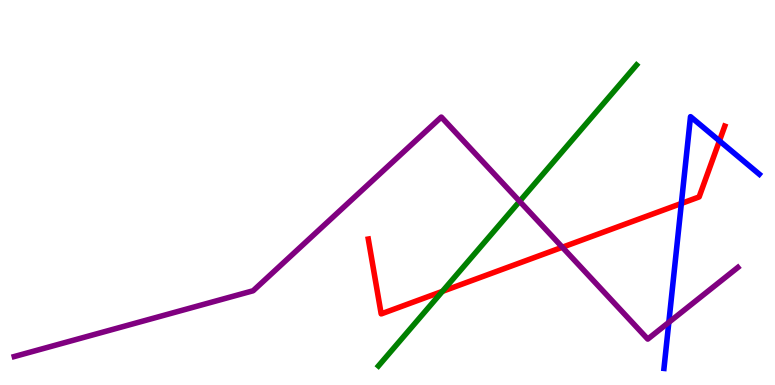[{'lines': ['blue', 'red'], 'intersections': [{'x': 8.79, 'y': 4.72}, {'x': 9.28, 'y': 6.34}]}, {'lines': ['green', 'red'], 'intersections': [{'x': 5.71, 'y': 2.43}]}, {'lines': ['purple', 'red'], 'intersections': [{'x': 7.26, 'y': 3.58}]}, {'lines': ['blue', 'green'], 'intersections': []}, {'lines': ['blue', 'purple'], 'intersections': [{'x': 8.63, 'y': 1.63}]}, {'lines': ['green', 'purple'], 'intersections': [{'x': 6.7, 'y': 4.77}]}]